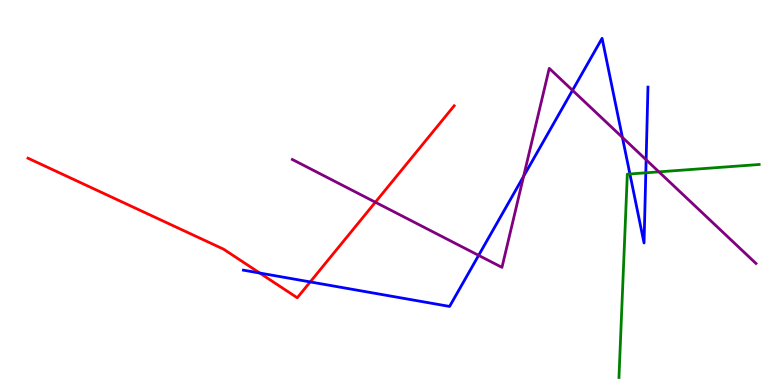[{'lines': ['blue', 'red'], 'intersections': [{'x': 3.35, 'y': 2.91}, {'x': 4.0, 'y': 2.68}]}, {'lines': ['green', 'red'], 'intersections': []}, {'lines': ['purple', 'red'], 'intersections': [{'x': 4.84, 'y': 4.75}]}, {'lines': ['blue', 'green'], 'intersections': [{'x': 8.13, 'y': 5.48}, {'x': 8.33, 'y': 5.51}]}, {'lines': ['blue', 'purple'], 'intersections': [{'x': 6.18, 'y': 3.37}, {'x': 6.76, 'y': 5.42}, {'x': 7.39, 'y': 7.65}, {'x': 8.03, 'y': 6.43}, {'x': 8.34, 'y': 5.85}]}, {'lines': ['green', 'purple'], 'intersections': [{'x': 8.5, 'y': 5.54}]}]